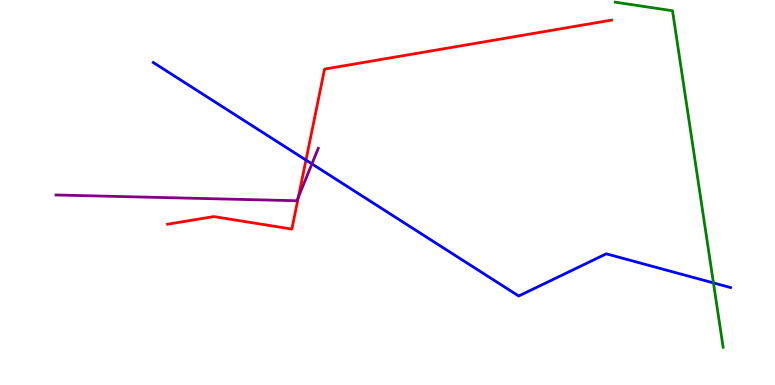[{'lines': ['blue', 'red'], 'intersections': [{'x': 3.95, 'y': 5.84}]}, {'lines': ['green', 'red'], 'intersections': []}, {'lines': ['purple', 'red'], 'intersections': [{'x': 3.85, 'y': 4.88}]}, {'lines': ['blue', 'green'], 'intersections': [{'x': 9.21, 'y': 2.65}]}, {'lines': ['blue', 'purple'], 'intersections': [{'x': 4.02, 'y': 5.74}]}, {'lines': ['green', 'purple'], 'intersections': []}]